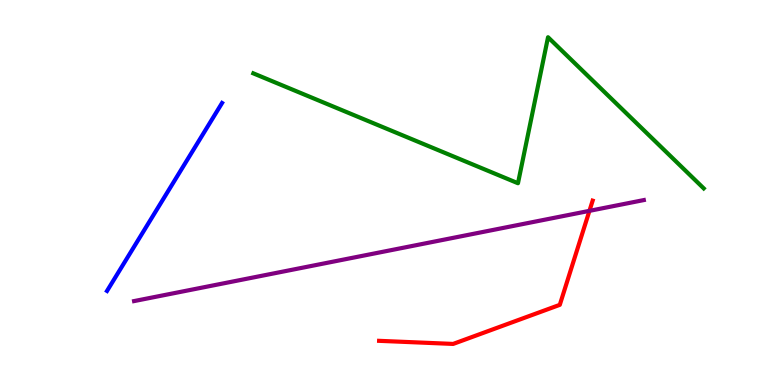[{'lines': ['blue', 'red'], 'intersections': []}, {'lines': ['green', 'red'], 'intersections': []}, {'lines': ['purple', 'red'], 'intersections': [{'x': 7.61, 'y': 4.52}]}, {'lines': ['blue', 'green'], 'intersections': []}, {'lines': ['blue', 'purple'], 'intersections': []}, {'lines': ['green', 'purple'], 'intersections': []}]